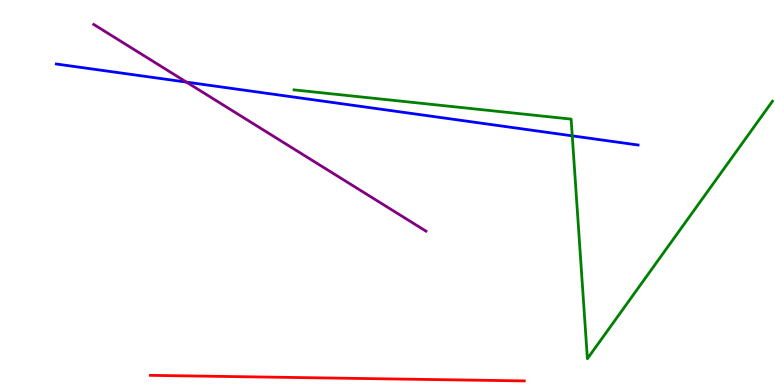[{'lines': ['blue', 'red'], 'intersections': []}, {'lines': ['green', 'red'], 'intersections': []}, {'lines': ['purple', 'red'], 'intersections': []}, {'lines': ['blue', 'green'], 'intersections': [{'x': 7.38, 'y': 6.47}]}, {'lines': ['blue', 'purple'], 'intersections': [{'x': 2.41, 'y': 7.87}]}, {'lines': ['green', 'purple'], 'intersections': []}]